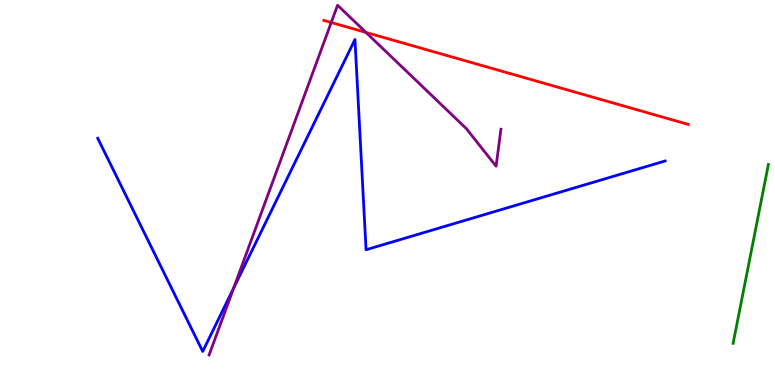[{'lines': ['blue', 'red'], 'intersections': []}, {'lines': ['green', 'red'], 'intersections': []}, {'lines': ['purple', 'red'], 'intersections': [{'x': 4.27, 'y': 9.42}, {'x': 4.72, 'y': 9.16}]}, {'lines': ['blue', 'green'], 'intersections': []}, {'lines': ['blue', 'purple'], 'intersections': [{'x': 3.02, 'y': 2.52}]}, {'lines': ['green', 'purple'], 'intersections': []}]